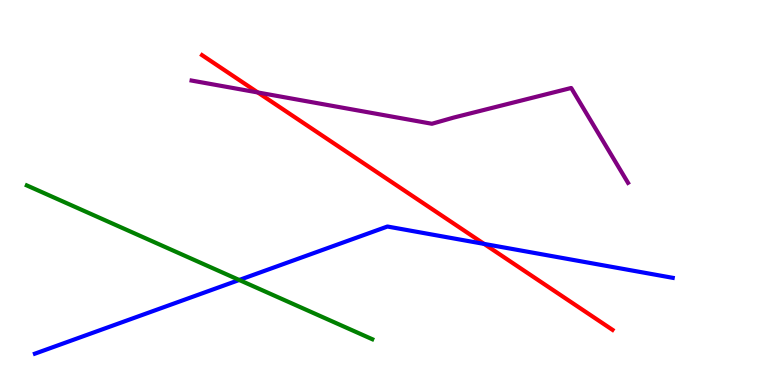[{'lines': ['blue', 'red'], 'intersections': [{'x': 6.25, 'y': 3.66}]}, {'lines': ['green', 'red'], 'intersections': []}, {'lines': ['purple', 'red'], 'intersections': [{'x': 3.33, 'y': 7.6}]}, {'lines': ['blue', 'green'], 'intersections': [{'x': 3.09, 'y': 2.73}]}, {'lines': ['blue', 'purple'], 'intersections': []}, {'lines': ['green', 'purple'], 'intersections': []}]